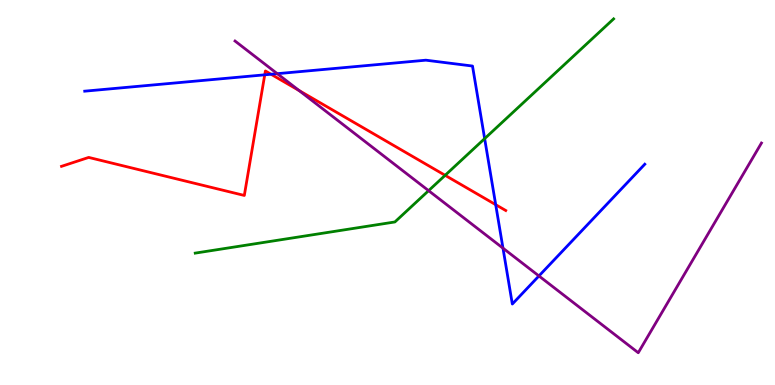[{'lines': ['blue', 'red'], 'intersections': [{'x': 3.42, 'y': 8.06}, {'x': 3.5, 'y': 8.07}, {'x': 6.4, 'y': 4.68}]}, {'lines': ['green', 'red'], 'intersections': [{'x': 5.74, 'y': 5.45}]}, {'lines': ['purple', 'red'], 'intersections': [{'x': 3.86, 'y': 7.65}]}, {'lines': ['blue', 'green'], 'intersections': [{'x': 6.25, 'y': 6.4}]}, {'lines': ['blue', 'purple'], 'intersections': [{'x': 3.58, 'y': 8.09}, {'x': 6.49, 'y': 3.55}, {'x': 6.95, 'y': 2.83}]}, {'lines': ['green', 'purple'], 'intersections': [{'x': 5.53, 'y': 5.05}]}]